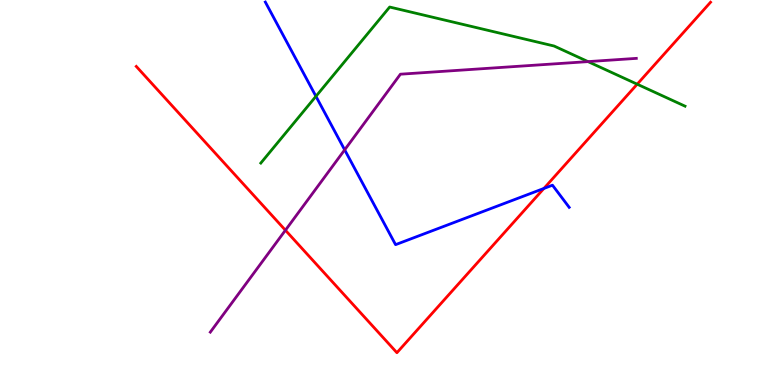[{'lines': ['blue', 'red'], 'intersections': [{'x': 7.02, 'y': 5.11}]}, {'lines': ['green', 'red'], 'intersections': [{'x': 8.22, 'y': 7.81}]}, {'lines': ['purple', 'red'], 'intersections': [{'x': 3.68, 'y': 4.02}]}, {'lines': ['blue', 'green'], 'intersections': [{'x': 4.08, 'y': 7.5}]}, {'lines': ['blue', 'purple'], 'intersections': [{'x': 4.45, 'y': 6.11}]}, {'lines': ['green', 'purple'], 'intersections': [{'x': 7.59, 'y': 8.4}]}]